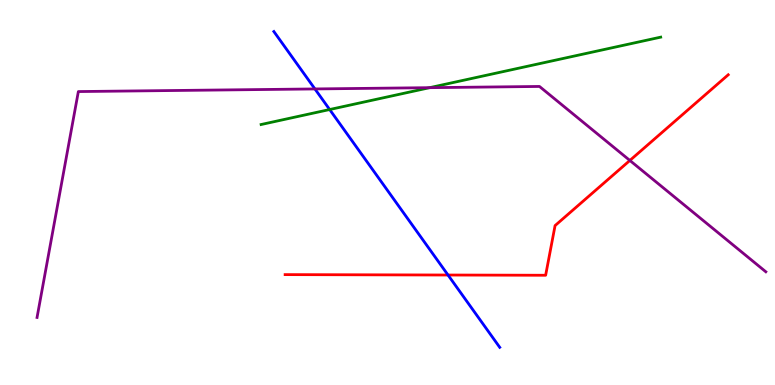[{'lines': ['blue', 'red'], 'intersections': [{'x': 5.78, 'y': 2.86}]}, {'lines': ['green', 'red'], 'intersections': []}, {'lines': ['purple', 'red'], 'intersections': [{'x': 8.13, 'y': 5.83}]}, {'lines': ['blue', 'green'], 'intersections': [{'x': 4.25, 'y': 7.16}]}, {'lines': ['blue', 'purple'], 'intersections': [{'x': 4.06, 'y': 7.69}]}, {'lines': ['green', 'purple'], 'intersections': [{'x': 5.54, 'y': 7.72}]}]